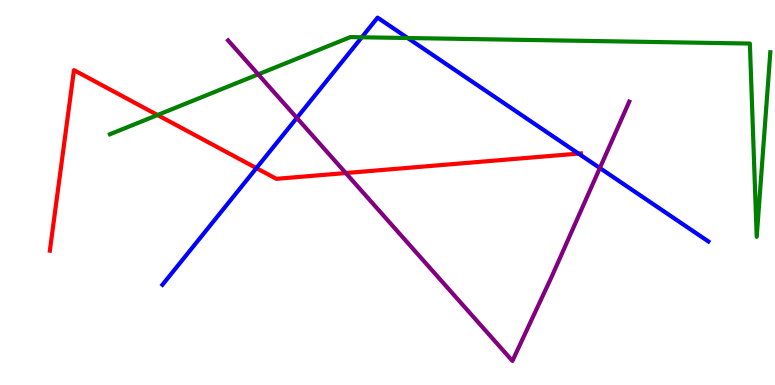[{'lines': ['blue', 'red'], 'intersections': [{'x': 3.31, 'y': 5.63}, {'x': 7.46, 'y': 6.01}]}, {'lines': ['green', 'red'], 'intersections': [{'x': 2.03, 'y': 7.01}]}, {'lines': ['purple', 'red'], 'intersections': [{'x': 4.46, 'y': 5.51}]}, {'lines': ['blue', 'green'], 'intersections': [{'x': 4.67, 'y': 9.03}, {'x': 5.26, 'y': 9.01}]}, {'lines': ['blue', 'purple'], 'intersections': [{'x': 3.83, 'y': 6.94}, {'x': 7.74, 'y': 5.64}]}, {'lines': ['green', 'purple'], 'intersections': [{'x': 3.33, 'y': 8.07}]}]